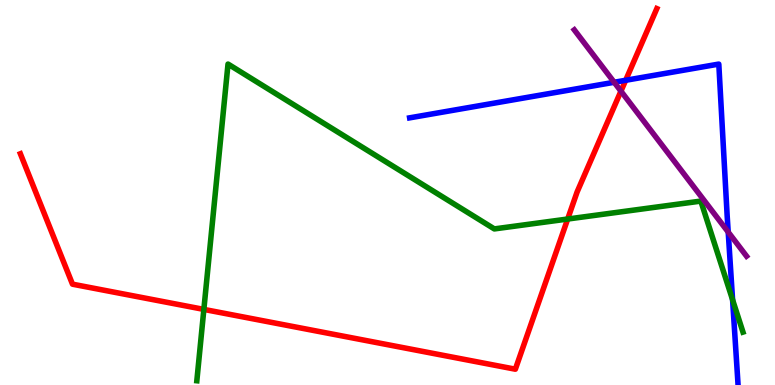[{'lines': ['blue', 'red'], 'intersections': [{'x': 8.07, 'y': 7.91}]}, {'lines': ['green', 'red'], 'intersections': [{'x': 2.63, 'y': 1.96}, {'x': 7.32, 'y': 4.31}]}, {'lines': ['purple', 'red'], 'intersections': [{'x': 8.01, 'y': 7.63}]}, {'lines': ['blue', 'green'], 'intersections': [{'x': 9.45, 'y': 2.21}]}, {'lines': ['blue', 'purple'], 'intersections': [{'x': 7.92, 'y': 7.86}, {'x': 9.4, 'y': 3.97}]}, {'lines': ['green', 'purple'], 'intersections': []}]